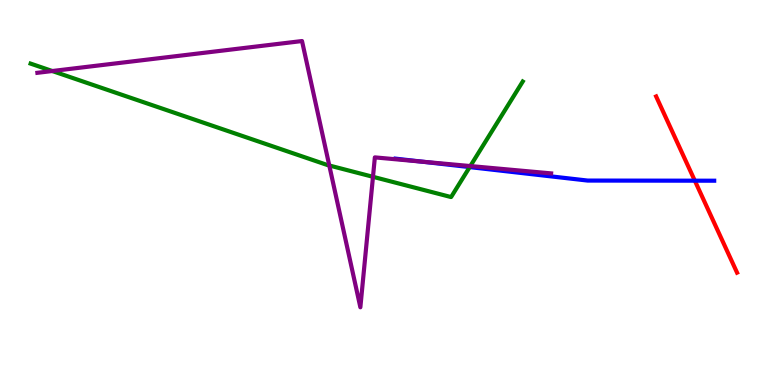[{'lines': ['blue', 'red'], 'intersections': [{'x': 8.97, 'y': 5.31}]}, {'lines': ['green', 'red'], 'intersections': []}, {'lines': ['purple', 'red'], 'intersections': []}, {'lines': ['blue', 'green'], 'intersections': [{'x': 6.06, 'y': 5.66}]}, {'lines': ['blue', 'purple'], 'intersections': [{'x': 5.45, 'y': 5.8}]}, {'lines': ['green', 'purple'], 'intersections': [{'x': 0.675, 'y': 8.16}, {'x': 4.25, 'y': 5.7}, {'x': 4.81, 'y': 5.41}, {'x': 6.07, 'y': 5.69}]}]